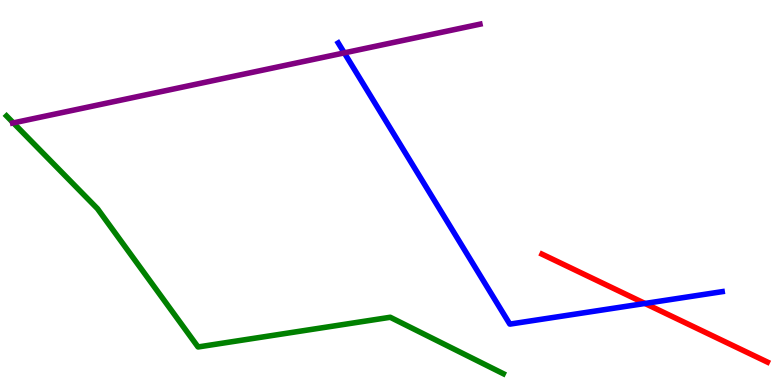[{'lines': ['blue', 'red'], 'intersections': [{'x': 8.32, 'y': 2.12}]}, {'lines': ['green', 'red'], 'intersections': []}, {'lines': ['purple', 'red'], 'intersections': []}, {'lines': ['blue', 'green'], 'intersections': []}, {'lines': ['blue', 'purple'], 'intersections': [{'x': 4.44, 'y': 8.63}]}, {'lines': ['green', 'purple'], 'intersections': [{'x': 0.172, 'y': 6.81}]}]